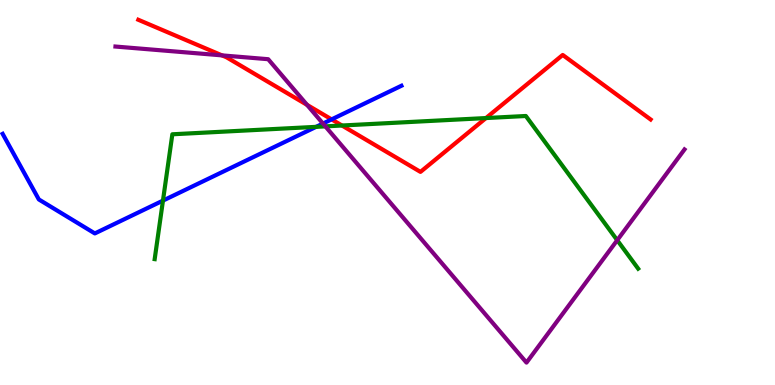[{'lines': ['blue', 'red'], 'intersections': [{'x': 4.28, 'y': 6.9}]}, {'lines': ['green', 'red'], 'intersections': [{'x': 4.41, 'y': 6.74}, {'x': 6.27, 'y': 6.93}]}, {'lines': ['purple', 'red'], 'intersections': [{'x': 2.86, 'y': 8.56}, {'x': 3.96, 'y': 7.28}]}, {'lines': ['blue', 'green'], 'intersections': [{'x': 2.1, 'y': 4.79}, {'x': 4.08, 'y': 6.71}]}, {'lines': ['blue', 'purple'], 'intersections': [{'x': 4.17, 'y': 6.79}]}, {'lines': ['green', 'purple'], 'intersections': [{'x': 4.2, 'y': 6.72}, {'x': 7.96, 'y': 3.76}]}]